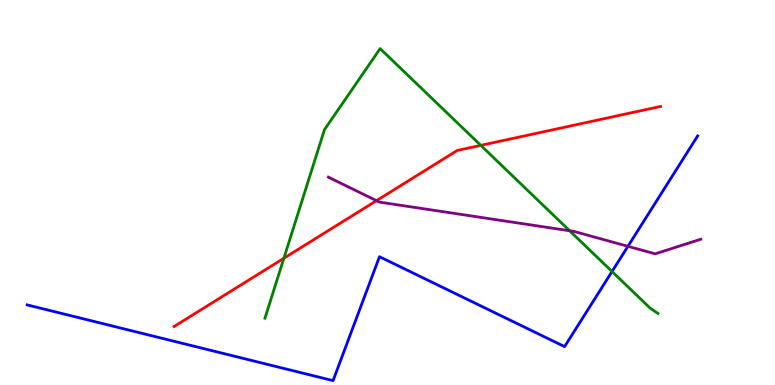[{'lines': ['blue', 'red'], 'intersections': []}, {'lines': ['green', 'red'], 'intersections': [{'x': 3.66, 'y': 3.29}, {'x': 6.2, 'y': 6.22}]}, {'lines': ['purple', 'red'], 'intersections': [{'x': 4.86, 'y': 4.79}]}, {'lines': ['blue', 'green'], 'intersections': [{'x': 7.9, 'y': 2.95}]}, {'lines': ['blue', 'purple'], 'intersections': [{'x': 8.1, 'y': 3.6}]}, {'lines': ['green', 'purple'], 'intersections': [{'x': 7.35, 'y': 4.01}]}]